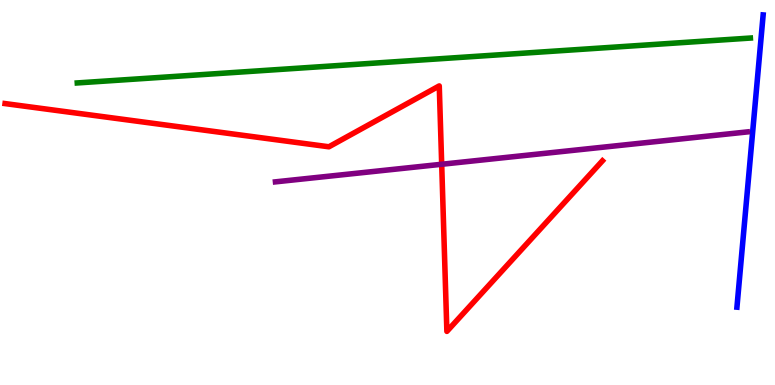[{'lines': ['blue', 'red'], 'intersections': []}, {'lines': ['green', 'red'], 'intersections': []}, {'lines': ['purple', 'red'], 'intersections': [{'x': 5.7, 'y': 5.73}]}, {'lines': ['blue', 'green'], 'intersections': []}, {'lines': ['blue', 'purple'], 'intersections': []}, {'lines': ['green', 'purple'], 'intersections': []}]